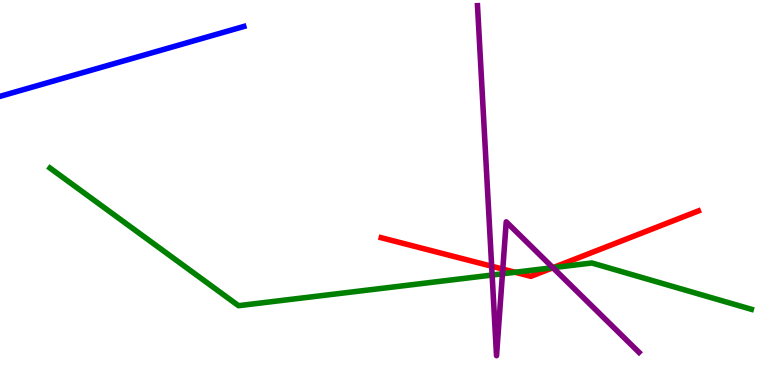[{'lines': ['blue', 'red'], 'intersections': []}, {'lines': ['green', 'red'], 'intersections': [{'x': 6.65, 'y': 2.93}, {'x': 7.14, 'y': 3.05}]}, {'lines': ['purple', 'red'], 'intersections': [{'x': 6.34, 'y': 3.09}, {'x': 6.49, 'y': 3.01}, {'x': 7.13, 'y': 3.05}]}, {'lines': ['blue', 'green'], 'intersections': []}, {'lines': ['blue', 'purple'], 'intersections': []}, {'lines': ['green', 'purple'], 'intersections': [{'x': 6.35, 'y': 2.86}, {'x': 6.48, 'y': 2.89}, {'x': 7.13, 'y': 3.05}]}]